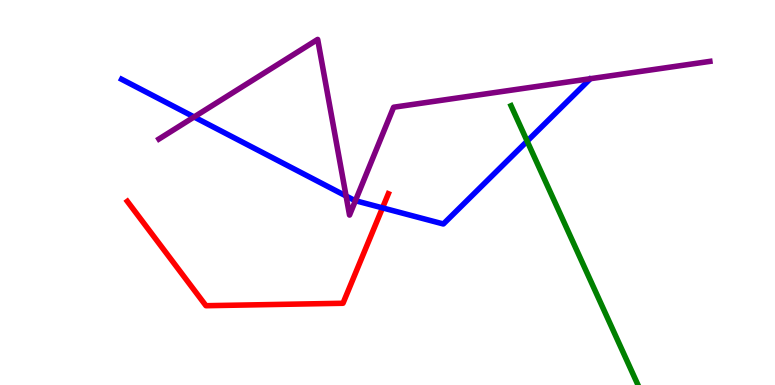[{'lines': ['blue', 'red'], 'intersections': [{'x': 4.94, 'y': 4.6}]}, {'lines': ['green', 'red'], 'intersections': []}, {'lines': ['purple', 'red'], 'intersections': []}, {'lines': ['blue', 'green'], 'intersections': [{'x': 6.8, 'y': 6.33}]}, {'lines': ['blue', 'purple'], 'intersections': [{'x': 2.5, 'y': 6.96}, {'x': 4.47, 'y': 4.91}, {'x': 4.59, 'y': 4.79}]}, {'lines': ['green', 'purple'], 'intersections': []}]